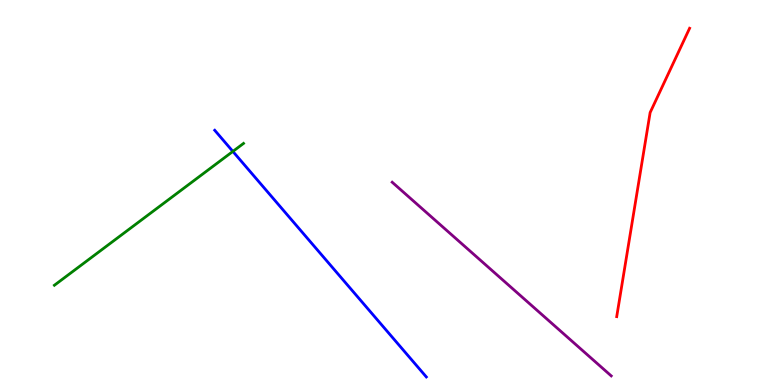[{'lines': ['blue', 'red'], 'intersections': []}, {'lines': ['green', 'red'], 'intersections': []}, {'lines': ['purple', 'red'], 'intersections': []}, {'lines': ['blue', 'green'], 'intersections': [{'x': 3.0, 'y': 6.07}]}, {'lines': ['blue', 'purple'], 'intersections': []}, {'lines': ['green', 'purple'], 'intersections': []}]